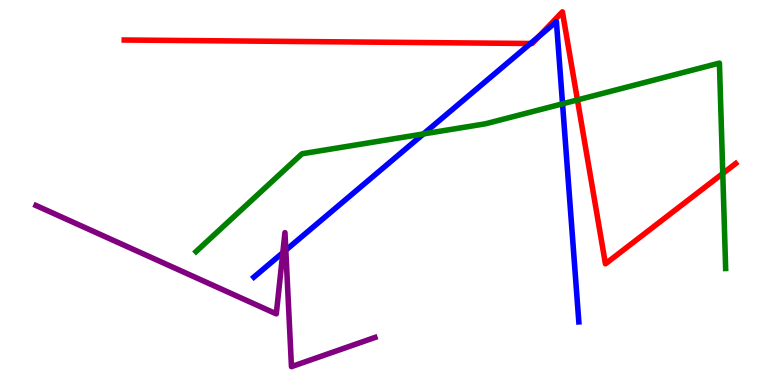[{'lines': ['blue', 'red'], 'intersections': [{'x': 6.85, 'y': 8.87}, {'x': 6.95, 'y': 9.05}]}, {'lines': ['green', 'red'], 'intersections': [{'x': 7.45, 'y': 7.4}, {'x': 9.33, 'y': 5.49}]}, {'lines': ['purple', 'red'], 'intersections': []}, {'lines': ['blue', 'green'], 'intersections': [{'x': 5.46, 'y': 6.52}, {'x': 7.26, 'y': 7.3}]}, {'lines': ['blue', 'purple'], 'intersections': [{'x': 3.65, 'y': 3.44}, {'x': 3.69, 'y': 3.5}]}, {'lines': ['green', 'purple'], 'intersections': []}]